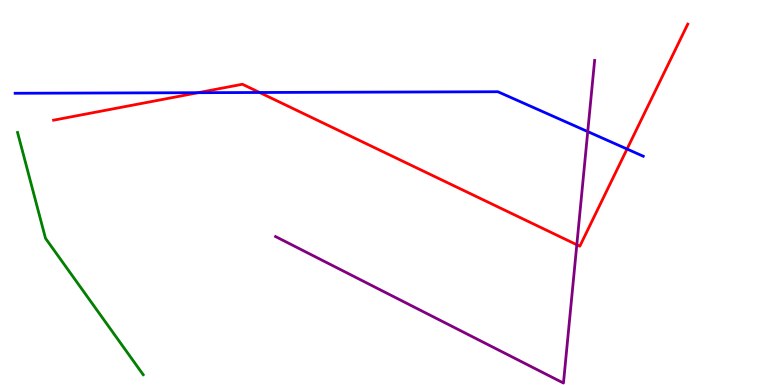[{'lines': ['blue', 'red'], 'intersections': [{'x': 2.56, 'y': 7.59}, {'x': 3.35, 'y': 7.6}, {'x': 8.09, 'y': 6.13}]}, {'lines': ['green', 'red'], 'intersections': []}, {'lines': ['purple', 'red'], 'intersections': [{'x': 7.44, 'y': 3.64}]}, {'lines': ['blue', 'green'], 'intersections': []}, {'lines': ['blue', 'purple'], 'intersections': [{'x': 7.58, 'y': 6.58}]}, {'lines': ['green', 'purple'], 'intersections': []}]